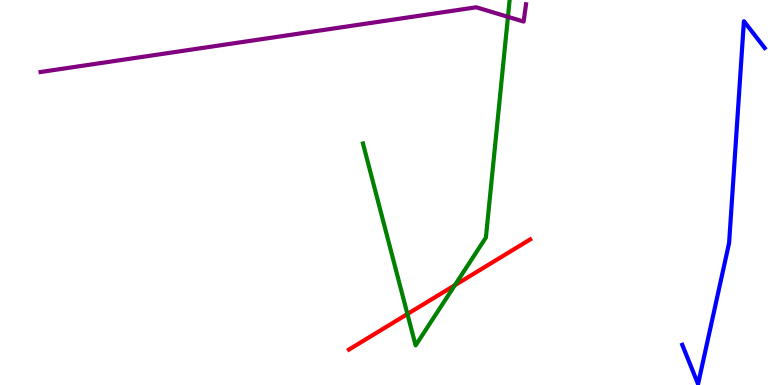[{'lines': ['blue', 'red'], 'intersections': []}, {'lines': ['green', 'red'], 'intersections': [{'x': 5.26, 'y': 1.84}, {'x': 5.87, 'y': 2.59}]}, {'lines': ['purple', 'red'], 'intersections': []}, {'lines': ['blue', 'green'], 'intersections': []}, {'lines': ['blue', 'purple'], 'intersections': []}, {'lines': ['green', 'purple'], 'intersections': [{'x': 6.55, 'y': 9.56}]}]